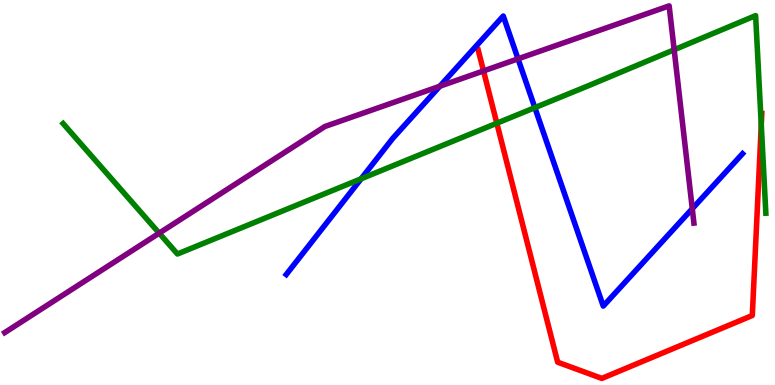[{'lines': ['blue', 'red'], 'intersections': []}, {'lines': ['green', 'red'], 'intersections': [{'x': 6.41, 'y': 6.8}, {'x': 9.82, 'y': 6.76}]}, {'lines': ['purple', 'red'], 'intersections': [{'x': 6.24, 'y': 8.16}]}, {'lines': ['blue', 'green'], 'intersections': [{'x': 4.66, 'y': 5.36}, {'x': 6.9, 'y': 7.2}]}, {'lines': ['blue', 'purple'], 'intersections': [{'x': 5.68, 'y': 7.76}, {'x': 6.68, 'y': 8.47}, {'x': 8.93, 'y': 4.58}]}, {'lines': ['green', 'purple'], 'intersections': [{'x': 2.05, 'y': 3.94}, {'x': 8.7, 'y': 8.71}]}]